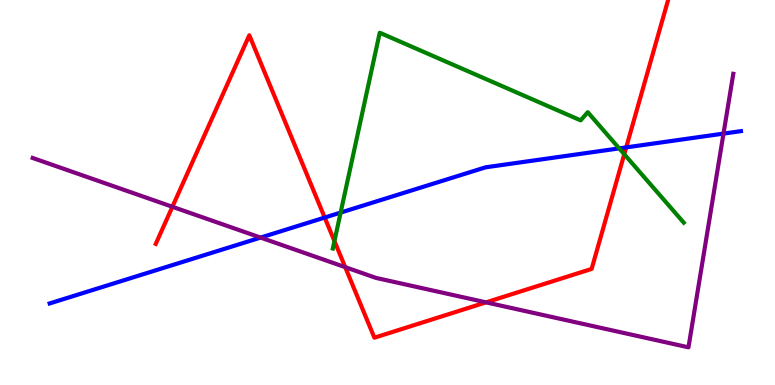[{'lines': ['blue', 'red'], 'intersections': [{'x': 4.19, 'y': 4.35}, {'x': 8.08, 'y': 6.17}]}, {'lines': ['green', 'red'], 'intersections': [{'x': 4.32, 'y': 3.74}, {'x': 8.05, 'y': 5.99}]}, {'lines': ['purple', 'red'], 'intersections': [{'x': 2.22, 'y': 4.63}, {'x': 4.45, 'y': 3.06}, {'x': 6.27, 'y': 2.15}]}, {'lines': ['blue', 'green'], 'intersections': [{'x': 4.4, 'y': 4.48}, {'x': 7.99, 'y': 6.15}]}, {'lines': ['blue', 'purple'], 'intersections': [{'x': 3.36, 'y': 3.83}, {'x': 9.34, 'y': 6.53}]}, {'lines': ['green', 'purple'], 'intersections': []}]